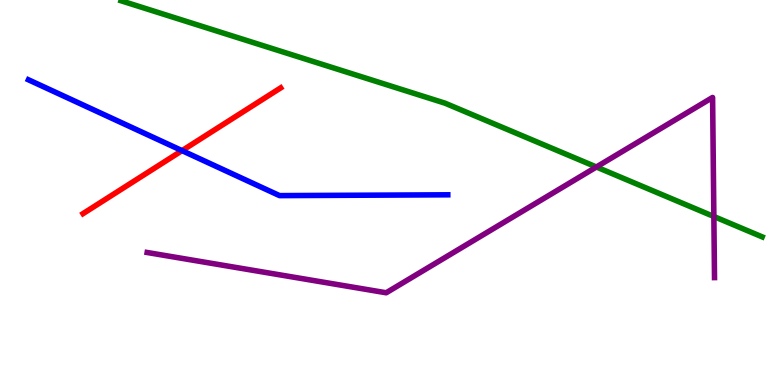[{'lines': ['blue', 'red'], 'intersections': [{'x': 2.35, 'y': 6.09}]}, {'lines': ['green', 'red'], 'intersections': []}, {'lines': ['purple', 'red'], 'intersections': []}, {'lines': ['blue', 'green'], 'intersections': []}, {'lines': ['blue', 'purple'], 'intersections': []}, {'lines': ['green', 'purple'], 'intersections': [{'x': 7.7, 'y': 5.66}, {'x': 9.21, 'y': 4.38}]}]